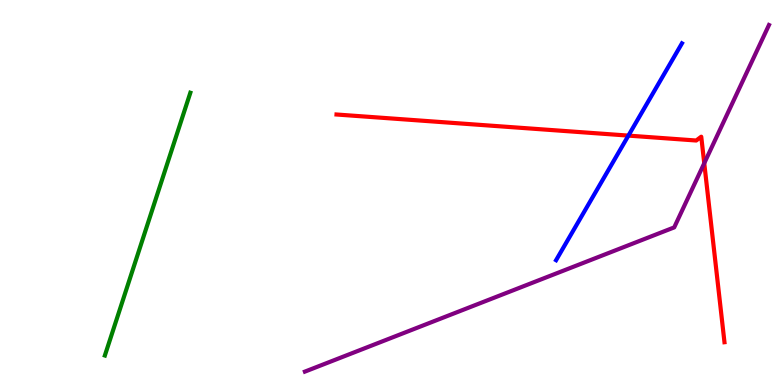[{'lines': ['blue', 'red'], 'intersections': [{'x': 8.11, 'y': 6.48}]}, {'lines': ['green', 'red'], 'intersections': []}, {'lines': ['purple', 'red'], 'intersections': [{'x': 9.09, 'y': 5.76}]}, {'lines': ['blue', 'green'], 'intersections': []}, {'lines': ['blue', 'purple'], 'intersections': []}, {'lines': ['green', 'purple'], 'intersections': []}]